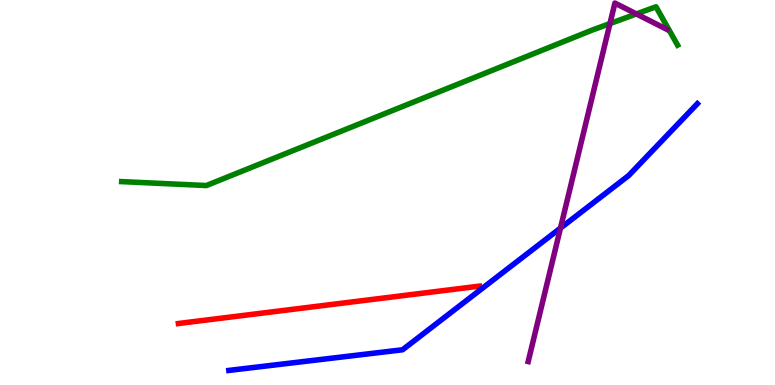[{'lines': ['blue', 'red'], 'intersections': []}, {'lines': ['green', 'red'], 'intersections': []}, {'lines': ['purple', 'red'], 'intersections': []}, {'lines': ['blue', 'green'], 'intersections': []}, {'lines': ['blue', 'purple'], 'intersections': [{'x': 7.23, 'y': 4.08}]}, {'lines': ['green', 'purple'], 'intersections': [{'x': 7.87, 'y': 9.39}, {'x': 8.21, 'y': 9.64}]}]